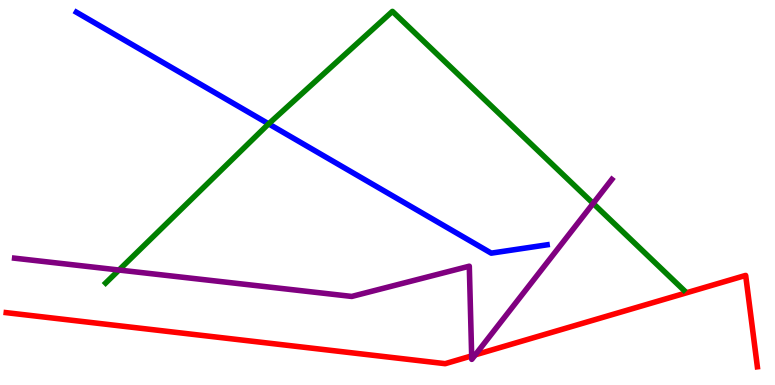[{'lines': ['blue', 'red'], 'intersections': []}, {'lines': ['green', 'red'], 'intersections': []}, {'lines': ['purple', 'red'], 'intersections': [{'x': 6.09, 'y': 0.756}, {'x': 6.13, 'y': 0.784}]}, {'lines': ['blue', 'green'], 'intersections': [{'x': 3.47, 'y': 6.78}]}, {'lines': ['blue', 'purple'], 'intersections': []}, {'lines': ['green', 'purple'], 'intersections': [{'x': 1.54, 'y': 2.99}, {'x': 7.65, 'y': 4.72}]}]